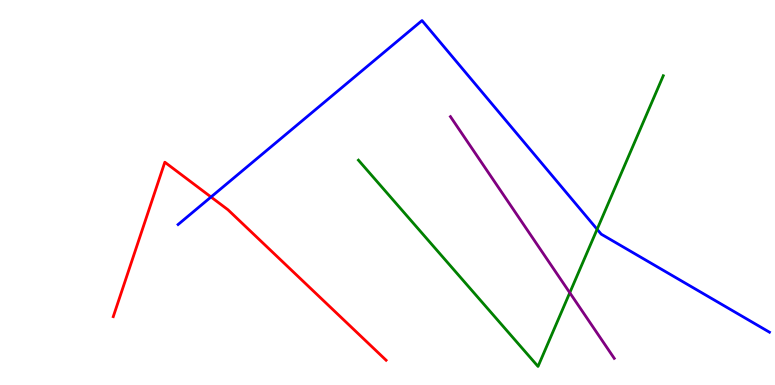[{'lines': ['blue', 'red'], 'intersections': [{'x': 2.72, 'y': 4.88}]}, {'lines': ['green', 'red'], 'intersections': []}, {'lines': ['purple', 'red'], 'intersections': []}, {'lines': ['blue', 'green'], 'intersections': [{'x': 7.7, 'y': 4.04}]}, {'lines': ['blue', 'purple'], 'intersections': []}, {'lines': ['green', 'purple'], 'intersections': [{'x': 7.35, 'y': 2.4}]}]